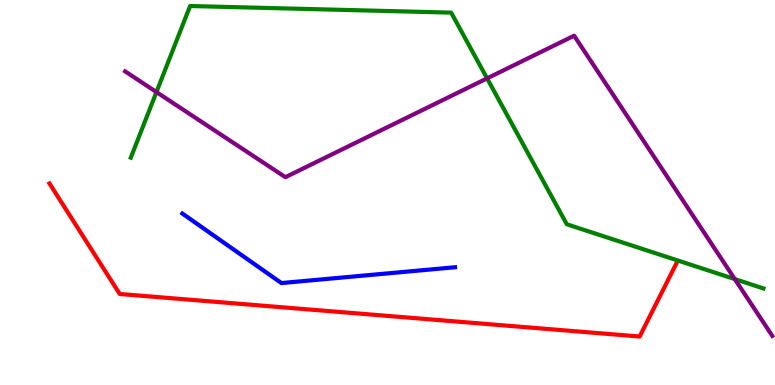[{'lines': ['blue', 'red'], 'intersections': []}, {'lines': ['green', 'red'], 'intersections': []}, {'lines': ['purple', 'red'], 'intersections': []}, {'lines': ['blue', 'green'], 'intersections': []}, {'lines': ['blue', 'purple'], 'intersections': []}, {'lines': ['green', 'purple'], 'intersections': [{'x': 2.02, 'y': 7.61}, {'x': 6.28, 'y': 7.96}, {'x': 9.48, 'y': 2.75}]}]